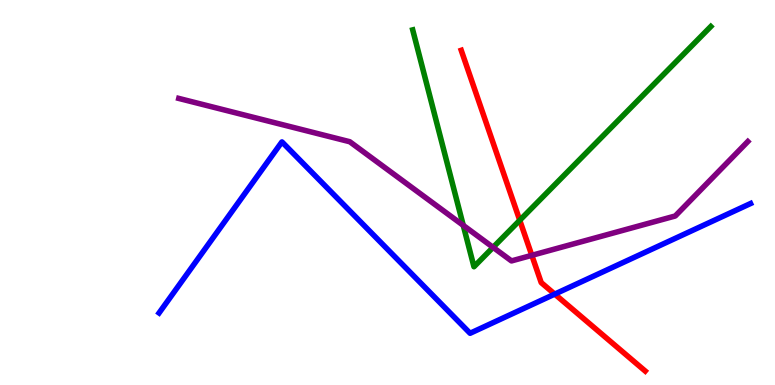[{'lines': ['blue', 'red'], 'intersections': [{'x': 7.16, 'y': 2.36}]}, {'lines': ['green', 'red'], 'intersections': [{'x': 6.71, 'y': 4.28}]}, {'lines': ['purple', 'red'], 'intersections': [{'x': 6.86, 'y': 3.37}]}, {'lines': ['blue', 'green'], 'intersections': []}, {'lines': ['blue', 'purple'], 'intersections': []}, {'lines': ['green', 'purple'], 'intersections': [{'x': 5.98, 'y': 4.15}, {'x': 6.36, 'y': 3.58}]}]